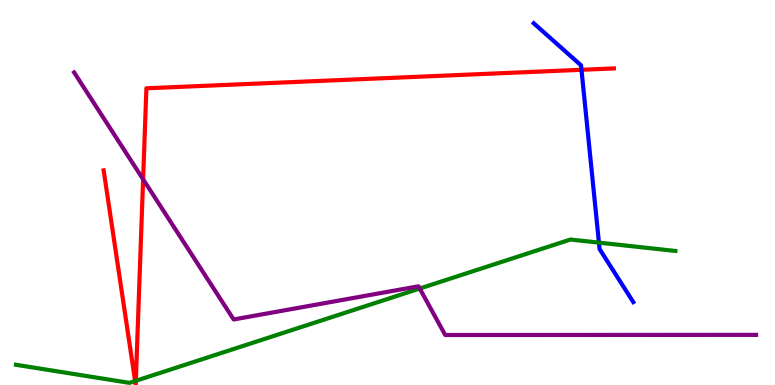[{'lines': ['blue', 'red'], 'intersections': [{'x': 7.5, 'y': 8.19}]}, {'lines': ['green', 'red'], 'intersections': [{'x': 1.74, 'y': 0.103}, {'x': 1.75, 'y': 0.109}]}, {'lines': ['purple', 'red'], 'intersections': [{'x': 1.85, 'y': 5.34}]}, {'lines': ['blue', 'green'], 'intersections': [{'x': 7.73, 'y': 3.7}]}, {'lines': ['blue', 'purple'], 'intersections': []}, {'lines': ['green', 'purple'], 'intersections': [{'x': 5.42, 'y': 2.51}]}]